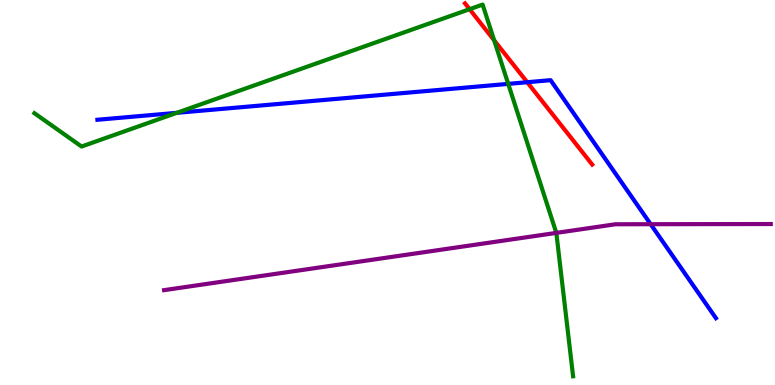[{'lines': ['blue', 'red'], 'intersections': [{'x': 6.8, 'y': 7.86}]}, {'lines': ['green', 'red'], 'intersections': [{'x': 6.06, 'y': 9.76}, {'x': 6.38, 'y': 8.95}]}, {'lines': ['purple', 'red'], 'intersections': []}, {'lines': ['blue', 'green'], 'intersections': [{'x': 2.28, 'y': 7.07}, {'x': 6.56, 'y': 7.82}]}, {'lines': ['blue', 'purple'], 'intersections': [{'x': 8.4, 'y': 4.18}]}, {'lines': ['green', 'purple'], 'intersections': [{'x': 7.18, 'y': 3.95}]}]